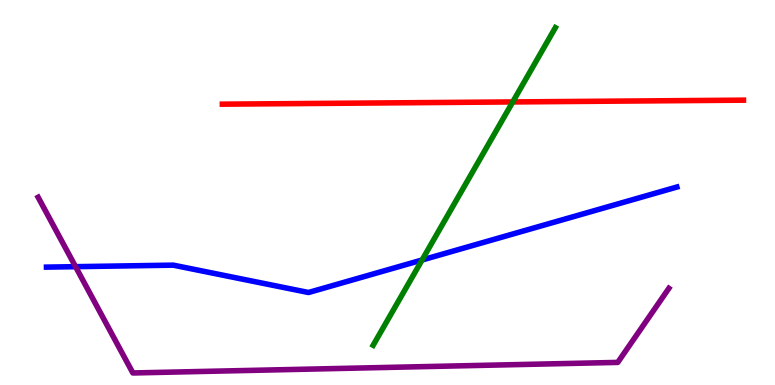[{'lines': ['blue', 'red'], 'intersections': []}, {'lines': ['green', 'red'], 'intersections': [{'x': 6.62, 'y': 7.35}]}, {'lines': ['purple', 'red'], 'intersections': []}, {'lines': ['blue', 'green'], 'intersections': [{'x': 5.45, 'y': 3.25}]}, {'lines': ['blue', 'purple'], 'intersections': [{'x': 0.975, 'y': 3.07}]}, {'lines': ['green', 'purple'], 'intersections': []}]